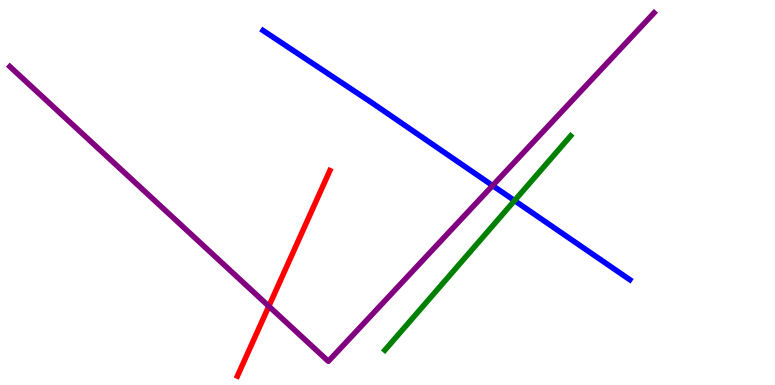[{'lines': ['blue', 'red'], 'intersections': []}, {'lines': ['green', 'red'], 'intersections': []}, {'lines': ['purple', 'red'], 'intersections': [{'x': 3.47, 'y': 2.05}]}, {'lines': ['blue', 'green'], 'intersections': [{'x': 6.64, 'y': 4.79}]}, {'lines': ['blue', 'purple'], 'intersections': [{'x': 6.36, 'y': 5.18}]}, {'lines': ['green', 'purple'], 'intersections': []}]